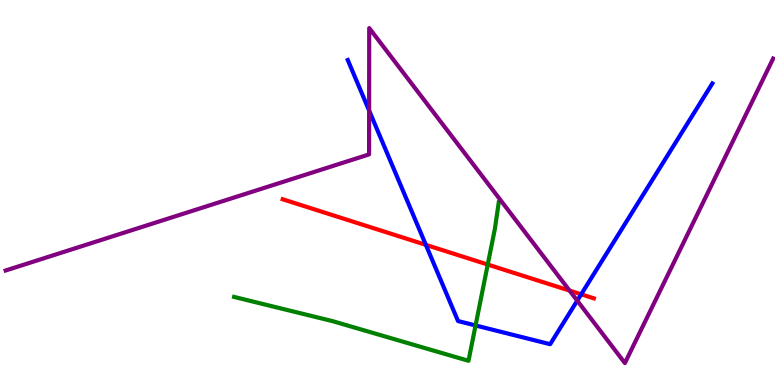[{'lines': ['blue', 'red'], 'intersections': [{'x': 5.49, 'y': 3.64}, {'x': 7.5, 'y': 2.36}]}, {'lines': ['green', 'red'], 'intersections': [{'x': 6.29, 'y': 3.13}]}, {'lines': ['purple', 'red'], 'intersections': [{'x': 7.35, 'y': 2.45}]}, {'lines': ['blue', 'green'], 'intersections': [{'x': 6.14, 'y': 1.55}]}, {'lines': ['blue', 'purple'], 'intersections': [{'x': 4.76, 'y': 7.13}, {'x': 7.45, 'y': 2.19}]}, {'lines': ['green', 'purple'], 'intersections': []}]